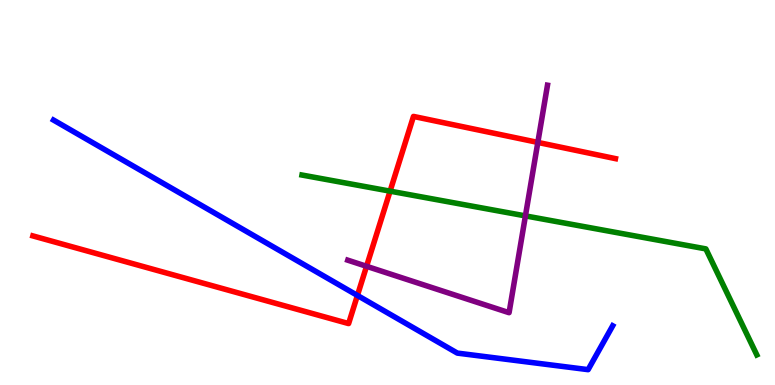[{'lines': ['blue', 'red'], 'intersections': [{'x': 4.61, 'y': 2.33}]}, {'lines': ['green', 'red'], 'intersections': [{'x': 5.03, 'y': 5.04}]}, {'lines': ['purple', 'red'], 'intersections': [{'x': 4.73, 'y': 3.08}, {'x': 6.94, 'y': 6.3}]}, {'lines': ['blue', 'green'], 'intersections': []}, {'lines': ['blue', 'purple'], 'intersections': []}, {'lines': ['green', 'purple'], 'intersections': [{'x': 6.78, 'y': 4.39}]}]